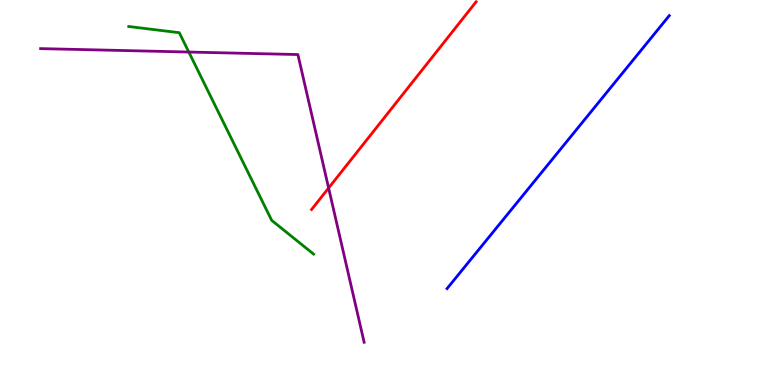[{'lines': ['blue', 'red'], 'intersections': []}, {'lines': ['green', 'red'], 'intersections': []}, {'lines': ['purple', 'red'], 'intersections': [{'x': 4.24, 'y': 5.12}]}, {'lines': ['blue', 'green'], 'intersections': []}, {'lines': ['blue', 'purple'], 'intersections': []}, {'lines': ['green', 'purple'], 'intersections': [{'x': 2.44, 'y': 8.65}]}]